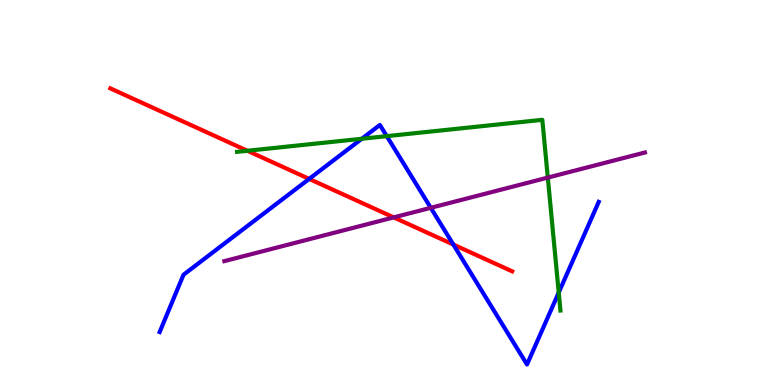[{'lines': ['blue', 'red'], 'intersections': [{'x': 3.99, 'y': 5.35}, {'x': 5.85, 'y': 3.65}]}, {'lines': ['green', 'red'], 'intersections': [{'x': 3.19, 'y': 6.08}]}, {'lines': ['purple', 'red'], 'intersections': [{'x': 5.08, 'y': 4.35}]}, {'lines': ['blue', 'green'], 'intersections': [{'x': 4.67, 'y': 6.4}, {'x': 4.99, 'y': 6.46}, {'x': 7.21, 'y': 2.4}]}, {'lines': ['blue', 'purple'], 'intersections': [{'x': 5.56, 'y': 4.6}]}, {'lines': ['green', 'purple'], 'intersections': [{'x': 7.07, 'y': 5.39}]}]